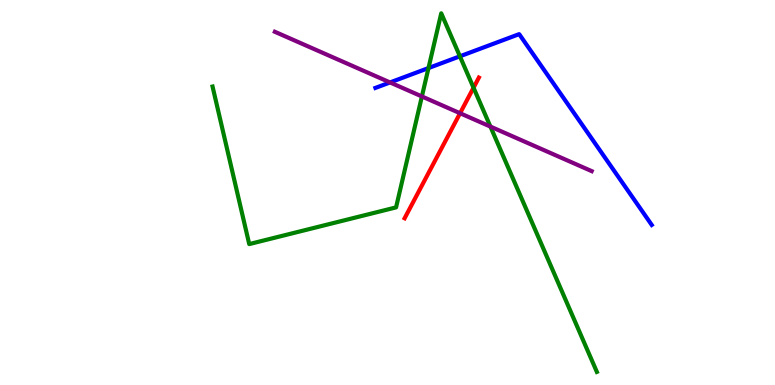[{'lines': ['blue', 'red'], 'intersections': []}, {'lines': ['green', 'red'], 'intersections': [{'x': 6.11, 'y': 7.72}]}, {'lines': ['purple', 'red'], 'intersections': [{'x': 5.94, 'y': 7.06}]}, {'lines': ['blue', 'green'], 'intersections': [{'x': 5.53, 'y': 8.23}, {'x': 5.93, 'y': 8.54}]}, {'lines': ['blue', 'purple'], 'intersections': [{'x': 5.03, 'y': 7.86}]}, {'lines': ['green', 'purple'], 'intersections': [{'x': 5.44, 'y': 7.49}, {'x': 6.33, 'y': 6.71}]}]